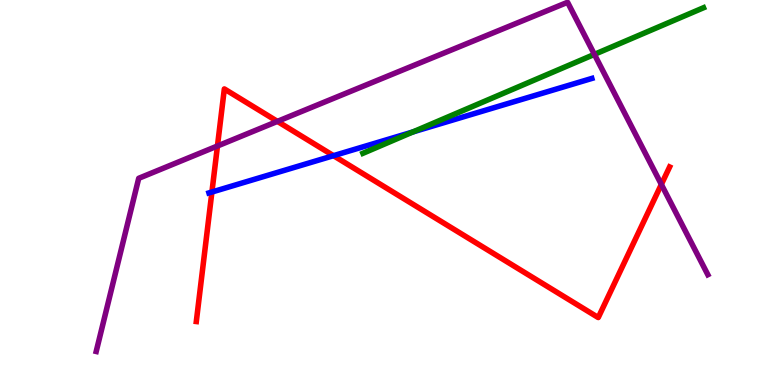[{'lines': ['blue', 'red'], 'intersections': [{'x': 2.73, 'y': 5.01}, {'x': 4.3, 'y': 5.96}]}, {'lines': ['green', 'red'], 'intersections': []}, {'lines': ['purple', 'red'], 'intersections': [{'x': 2.81, 'y': 6.21}, {'x': 3.58, 'y': 6.85}, {'x': 8.53, 'y': 5.21}]}, {'lines': ['blue', 'green'], 'intersections': [{'x': 5.33, 'y': 6.57}]}, {'lines': ['blue', 'purple'], 'intersections': []}, {'lines': ['green', 'purple'], 'intersections': [{'x': 7.67, 'y': 8.59}]}]